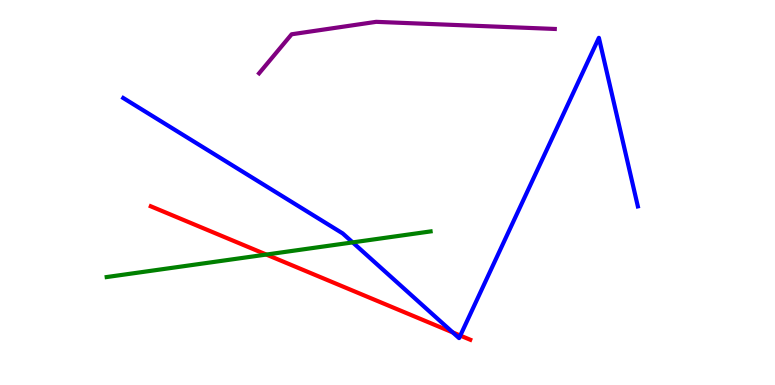[{'lines': ['blue', 'red'], 'intersections': [{'x': 5.84, 'y': 1.37}, {'x': 5.94, 'y': 1.28}]}, {'lines': ['green', 'red'], 'intersections': [{'x': 3.44, 'y': 3.39}]}, {'lines': ['purple', 'red'], 'intersections': []}, {'lines': ['blue', 'green'], 'intersections': [{'x': 4.55, 'y': 3.7}]}, {'lines': ['blue', 'purple'], 'intersections': []}, {'lines': ['green', 'purple'], 'intersections': []}]